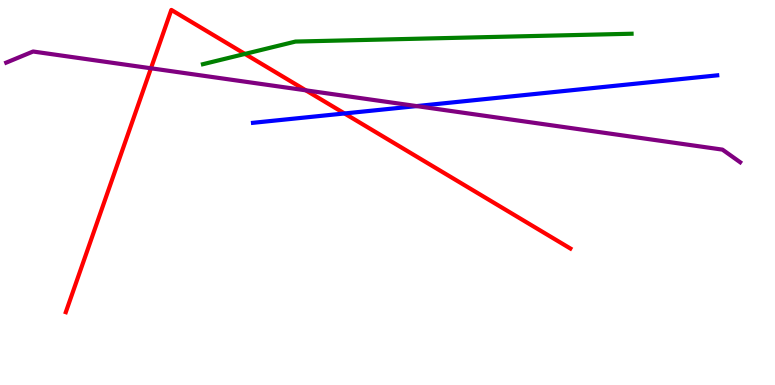[{'lines': ['blue', 'red'], 'intersections': [{'x': 4.45, 'y': 7.05}]}, {'lines': ['green', 'red'], 'intersections': [{'x': 3.16, 'y': 8.6}]}, {'lines': ['purple', 'red'], 'intersections': [{'x': 1.95, 'y': 8.23}, {'x': 3.95, 'y': 7.65}]}, {'lines': ['blue', 'green'], 'intersections': []}, {'lines': ['blue', 'purple'], 'intersections': [{'x': 5.38, 'y': 7.24}]}, {'lines': ['green', 'purple'], 'intersections': []}]